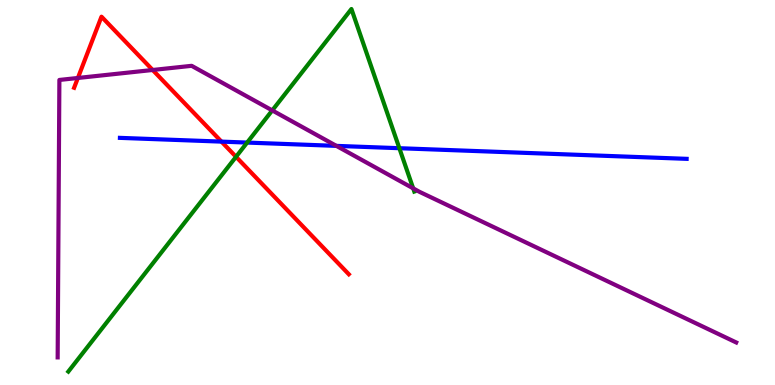[{'lines': ['blue', 'red'], 'intersections': [{'x': 2.86, 'y': 6.32}]}, {'lines': ['green', 'red'], 'intersections': [{'x': 3.05, 'y': 5.93}]}, {'lines': ['purple', 'red'], 'intersections': [{'x': 1.0, 'y': 7.97}, {'x': 1.97, 'y': 8.18}]}, {'lines': ['blue', 'green'], 'intersections': [{'x': 3.19, 'y': 6.3}, {'x': 5.15, 'y': 6.15}]}, {'lines': ['blue', 'purple'], 'intersections': [{'x': 4.34, 'y': 6.21}]}, {'lines': ['green', 'purple'], 'intersections': [{'x': 3.51, 'y': 7.13}, {'x': 5.33, 'y': 5.11}]}]